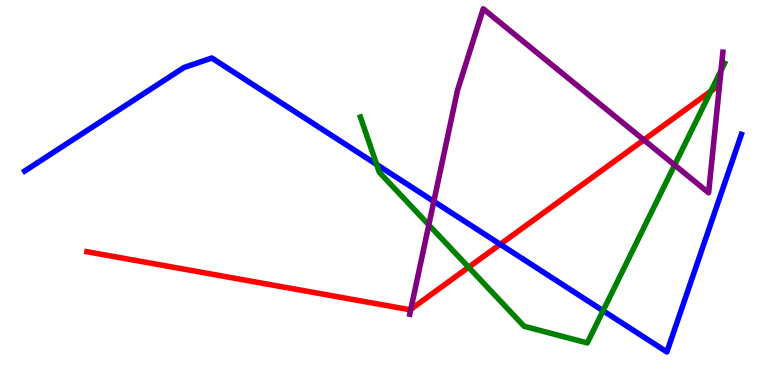[{'lines': ['blue', 'red'], 'intersections': [{'x': 6.45, 'y': 3.65}]}, {'lines': ['green', 'red'], 'intersections': [{'x': 6.05, 'y': 3.06}, {'x': 9.17, 'y': 7.63}]}, {'lines': ['purple', 'red'], 'intersections': [{'x': 5.3, 'y': 1.97}, {'x': 8.31, 'y': 6.37}]}, {'lines': ['blue', 'green'], 'intersections': [{'x': 4.86, 'y': 5.73}, {'x': 7.78, 'y': 1.93}]}, {'lines': ['blue', 'purple'], 'intersections': [{'x': 5.6, 'y': 4.77}]}, {'lines': ['green', 'purple'], 'intersections': [{'x': 5.53, 'y': 4.16}, {'x': 8.7, 'y': 5.71}, {'x': 9.3, 'y': 8.17}]}]